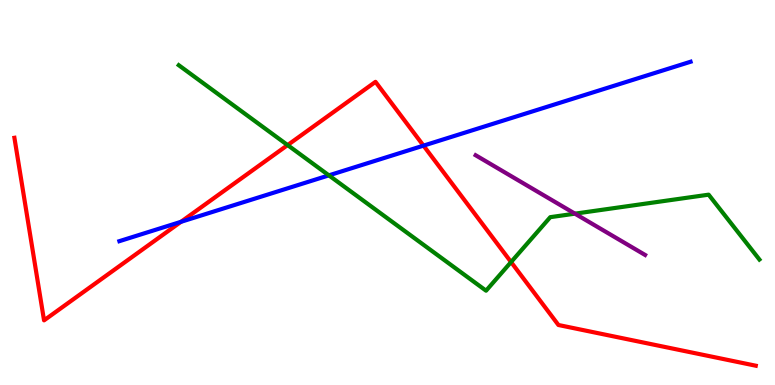[{'lines': ['blue', 'red'], 'intersections': [{'x': 2.34, 'y': 4.24}, {'x': 5.46, 'y': 6.22}]}, {'lines': ['green', 'red'], 'intersections': [{'x': 3.71, 'y': 6.23}, {'x': 6.59, 'y': 3.19}]}, {'lines': ['purple', 'red'], 'intersections': []}, {'lines': ['blue', 'green'], 'intersections': [{'x': 4.24, 'y': 5.45}]}, {'lines': ['blue', 'purple'], 'intersections': []}, {'lines': ['green', 'purple'], 'intersections': [{'x': 7.42, 'y': 4.45}]}]